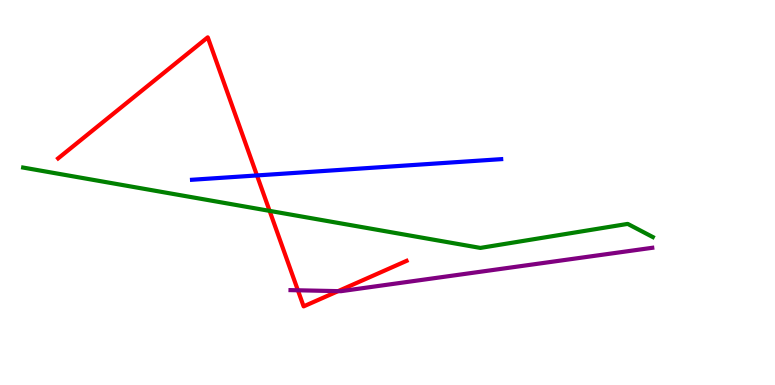[{'lines': ['blue', 'red'], 'intersections': [{'x': 3.32, 'y': 5.44}]}, {'lines': ['green', 'red'], 'intersections': [{'x': 3.48, 'y': 4.52}]}, {'lines': ['purple', 'red'], 'intersections': [{'x': 3.84, 'y': 2.46}, {'x': 4.36, 'y': 2.44}]}, {'lines': ['blue', 'green'], 'intersections': []}, {'lines': ['blue', 'purple'], 'intersections': []}, {'lines': ['green', 'purple'], 'intersections': []}]